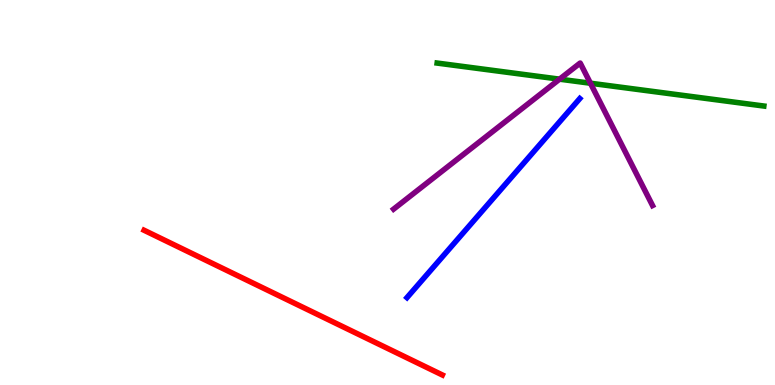[{'lines': ['blue', 'red'], 'intersections': []}, {'lines': ['green', 'red'], 'intersections': []}, {'lines': ['purple', 'red'], 'intersections': []}, {'lines': ['blue', 'green'], 'intersections': []}, {'lines': ['blue', 'purple'], 'intersections': []}, {'lines': ['green', 'purple'], 'intersections': [{'x': 7.22, 'y': 7.94}, {'x': 7.62, 'y': 7.84}]}]